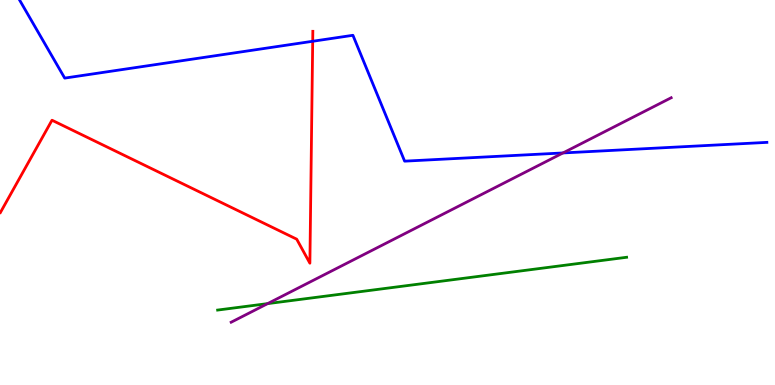[{'lines': ['blue', 'red'], 'intersections': [{'x': 4.03, 'y': 8.93}]}, {'lines': ['green', 'red'], 'intersections': []}, {'lines': ['purple', 'red'], 'intersections': []}, {'lines': ['blue', 'green'], 'intersections': []}, {'lines': ['blue', 'purple'], 'intersections': [{'x': 7.26, 'y': 6.03}]}, {'lines': ['green', 'purple'], 'intersections': [{'x': 3.45, 'y': 2.11}]}]